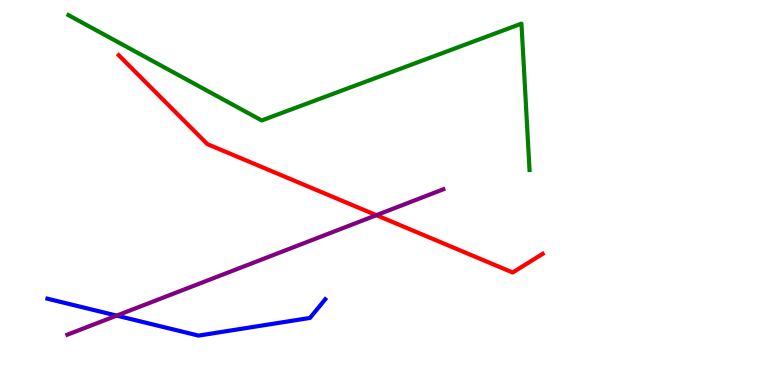[{'lines': ['blue', 'red'], 'intersections': []}, {'lines': ['green', 'red'], 'intersections': []}, {'lines': ['purple', 'red'], 'intersections': [{'x': 4.86, 'y': 4.41}]}, {'lines': ['blue', 'green'], 'intersections': []}, {'lines': ['blue', 'purple'], 'intersections': [{'x': 1.51, 'y': 1.8}]}, {'lines': ['green', 'purple'], 'intersections': []}]